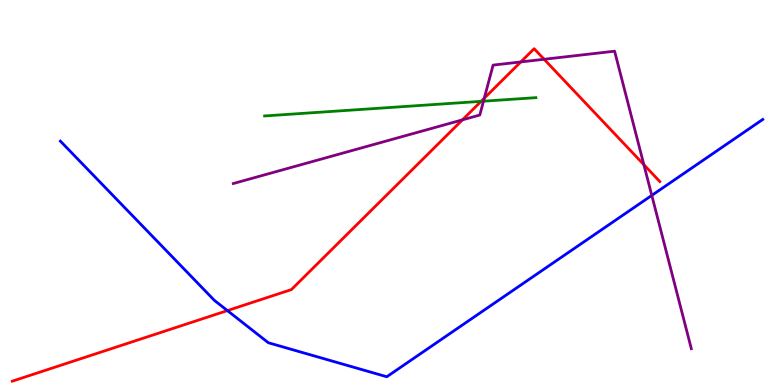[{'lines': ['blue', 'red'], 'intersections': [{'x': 2.93, 'y': 1.93}]}, {'lines': ['green', 'red'], 'intersections': [{'x': 6.21, 'y': 7.37}]}, {'lines': ['purple', 'red'], 'intersections': [{'x': 5.97, 'y': 6.89}, {'x': 6.25, 'y': 7.45}, {'x': 6.72, 'y': 8.39}, {'x': 7.02, 'y': 8.46}, {'x': 8.31, 'y': 5.72}]}, {'lines': ['blue', 'green'], 'intersections': []}, {'lines': ['blue', 'purple'], 'intersections': [{'x': 8.41, 'y': 4.92}]}, {'lines': ['green', 'purple'], 'intersections': [{'x': 6.24, 'y': 7.37}]}]